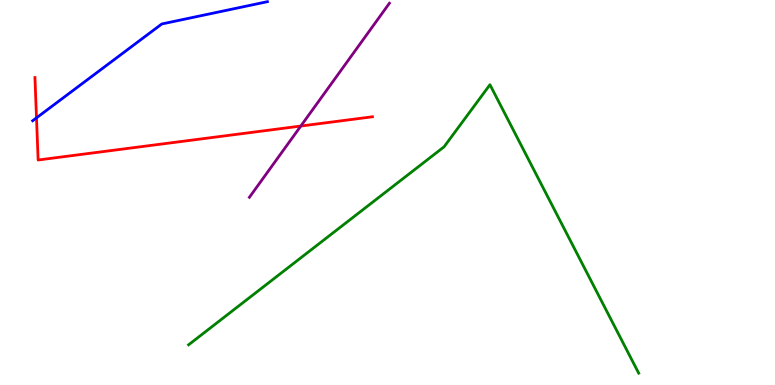[{'lines': ['blue', 'red'], 'intersections': [{'x': 0.471, 'y': 6.94}]}, {'lines': ['green', 'red'], 'intersections': []}, {'lines': ['purple', 'red'], 'intersections': [{'x': 3.88, 'y': 6.73}]}, {'lines': ['blue', 'green'], 'intersections': []}, {'lines': ['blue', 'purple'], 'intersections': []}, {'lines': ['green', 'purple'], 'intersections': []}]